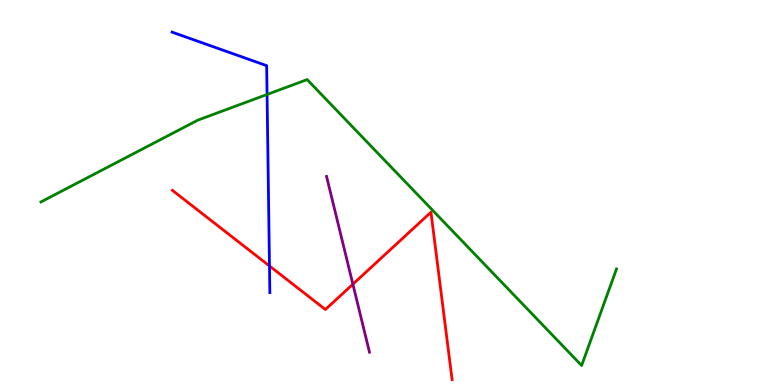[{'lines': ['blue', 'red'], 'intersections': [{'x': 3.48, 'y': 3.09}]}, {'lines': ['green', 'red'], 'intersections': []}, {'lines': ['purple', 'red'], 'intersections': [{'x': 4.55, 'y': 2.62}]}, {'lines': ['blue', 'green'], 'intersections': [{'x': 3.45, 'y': 7.55}]}, {'lines': ['blue', 'purple'], 'intersections': []}, {'lines': ['green', 'purple'], 'intersections': []}]